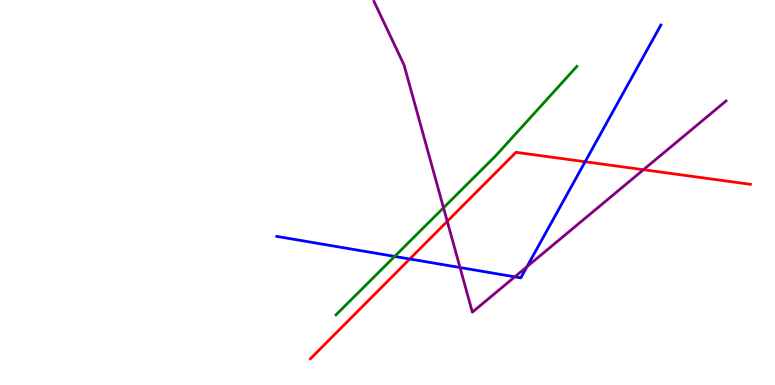[{'lines': ['blue', 'red'], 'intersections': [{'x': 5.29, 'y': 3.27}, {'x': 7.55, 'y': 5.8}]}, {'lines': ['green', 'red'], 'intersections': []}, {'lines': ['purple', 'red'], 'intersections': [{'x': 5.77, 'y': 4.25}, {'x': 8.3, 'y': 5.59}]}, {'lines': ['blue', 'green'], 'intersections': [{'x': 5.09, 'y': 3.34}]}, {'lines': ['blue', 'purple'], 'intersections': [{'x': 5.94, 'y': 3.05}, {'x': 6.64, 'y': 2.81}, {'x': 6.8, 'y': 3.07}]}, {'lines': ['green', 'purple'], 'intersections': [{'x': 5.72, 'y': 4.6}]}]